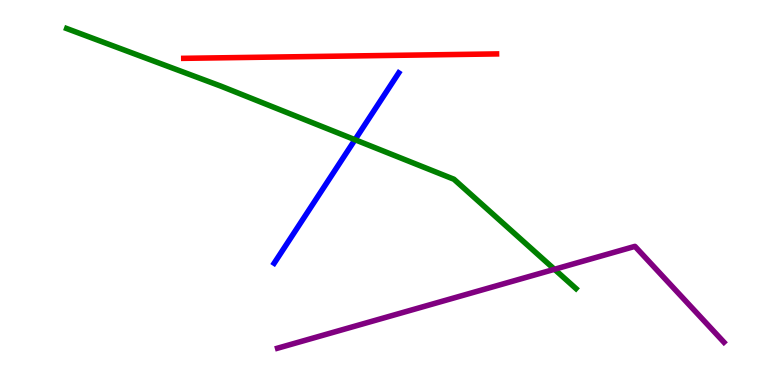[{'lines': ['blue', 'red'], 'intersections': []}, {'lines': ['green', 'red'], 'intersections': []}, {'lines': ['purple', 'red'], 'intersections': []}, {'lines': ['blue', 'green'], 'intersections': [{'x': 4.58, 'y': 6.37}]}, {'lines': ['blue', 'purple'], 'intersections': []}, {'lines': ['green', 'purple'], 'intersections': [{'x': 7.15, 'y': 3.01}]}]